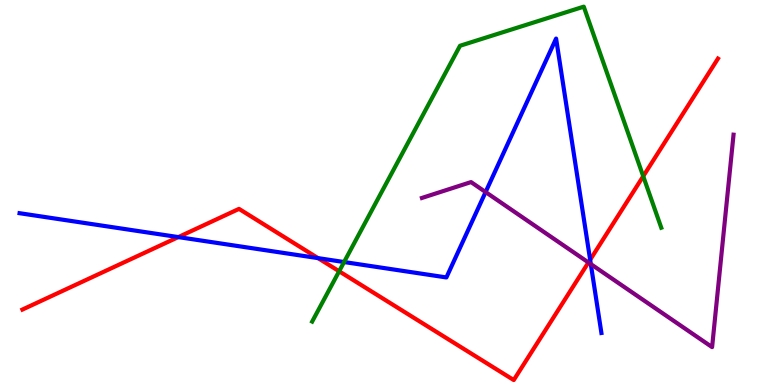[{'lines': ['blue', 'red'], 'intersections': [{'x': 2.3, 'y': 3.84}, {'x': 4.1, 'y': 3.3}, {'x': 7.61, 'y': 3.25}]}, {'lines': ['green', 'red'], 'intersections': [{'x': 4.38, 'y': 2.95}, {'x': 8.3, 'y': 5.42}]}, {'lines': ['purple', 'red'], 'intersections': [{'x': 7.59, 'y': 3.18}]}, {'lines': ['blue', 'green'], 'intersections': [{'x': 4.44, 'y': 3.19}]}, {'lines': ['blue', 'purple'], 'intersections': [{'x': 6.27, 'y': 5.01}, {'x': 7.62, 'y': 3.14}]}, {'lines': ['green', 'purple'], 'intersections': []}]